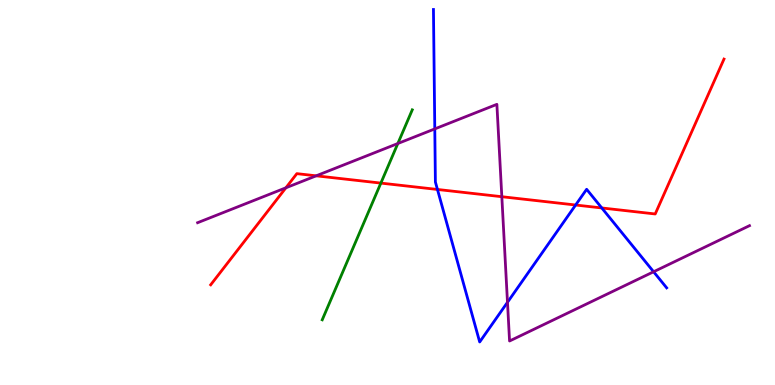[{'lines': ['blue', 'red'], 'intersections': [{'x': 5.64, 'y': 5.08}, {'x': 7.43, 'y': 4.68}, {'x': 7.76, 'y': 4.6}]}, {'lines': ['green', 'red'], 'intersections': [{'x': 4.91, 'y': 5.24}]}, {'lines': ['purple', 'red'], 'intersections': [{'x': 3.69, 'y': 5.12}, {'x': 4.08, 'y': 5.43}, {'x': 6.48, 'y': 4.89}]}, {'lines': ['blue', 'green'], 'intersections': []}, {'lines': ['blue', 'purple'], 'intersections': [{'x': 5.61, 'y': 6.65}, {'x': 6.55, 'y': 2.15}, {'x': 8.43, 'y': 2.94}]}, {'lines': ['green', 'purple'], 'intersections': [{'x': 5.13, 'y': 6.27}]}]